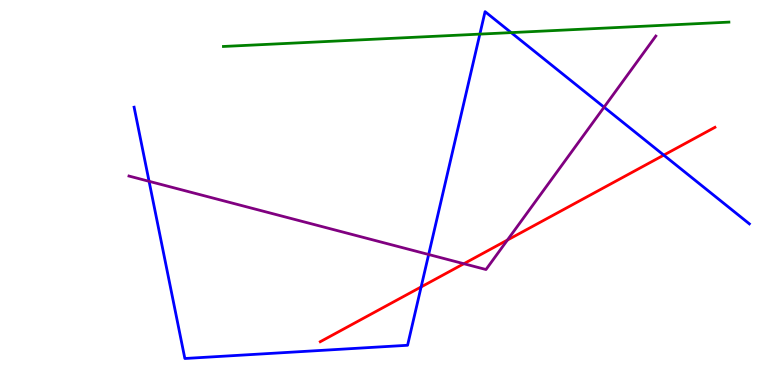[{'lines': ['blue', 'red'], 'intersections': [{'x': 5.43, 'y': 2.55}, {'x': 8.56, 'y': 5.97}]}, {'lines': ['green', 'red'], 'intersections': []}, {'lines': ['purple', 'red'], 'intersections': [{'x': 5.99, 'y': 3.15}, {'x': 6.55, 'y': 3.76}]}, {'lines': ['blue', 'green'], 'intersections': [{'x': 6.19, 'y': 9.11}, {'x': 6.6, 'y': 9.15}]}, {'lines': ['blue', 'purple'], 'intersections': [{'x': 1.92, 'y': 5.29}, {'x': 5.53, 'y': 3.39}, {'x': 7.79, 'y': 7.22}]}, {'lines': ['green', 'purple'], 'intersections': []}]